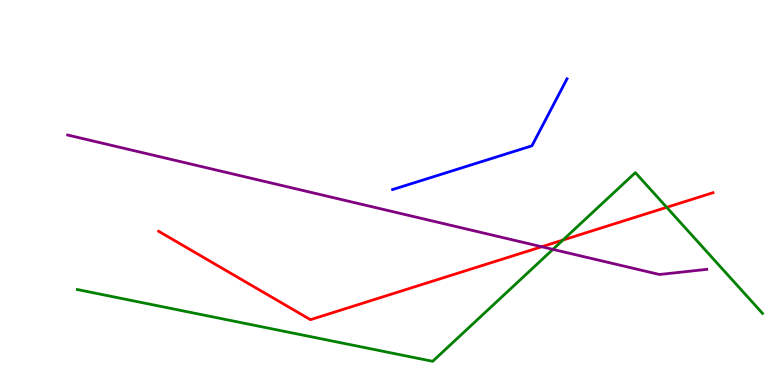[{'lines': ['blue', 'red'], 'intersections': []}, {'lines': ['green', 'red'], 'intersections': [{'x': 7.26, 'y': 3.76}, {'x': 8.6, 'y': 4.61}]}, {'lines': ['purple', 'red'], 'intersections': [{'x': 6.99, 'y': 3.59}]}, {'lines': ['blue', 'green'], 'intersections': []}, {'lines': ['blue', 'purple'], 'intersections': []}, {'lines': ['green', 'purple'], 'intersections': [{'x': 7.13, 'y': 3.52}]}]